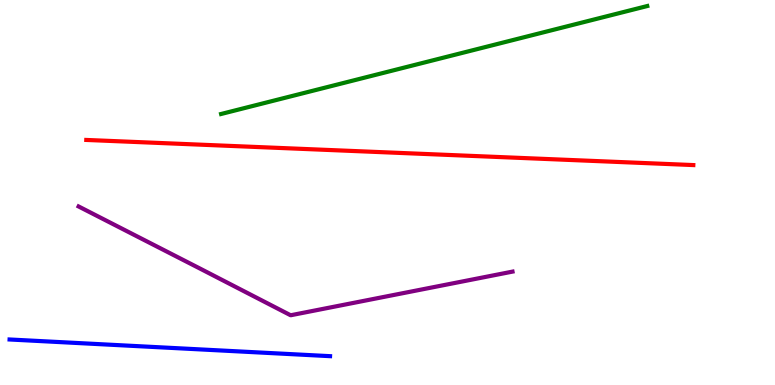[{'lines': ['blue', 'red'], 'intersections': []}, {'lines': ['green', 'red'], 'intersections': []}, {'lines': ['purple', 'red'], 'intersections': []}, {'lines': ['blue', 'green'], 'intersections': []}, {'lines': ['blue', 'purple'], 'intersections': []}, {'lines': ['green', 'purple'], 'intersections': []}]